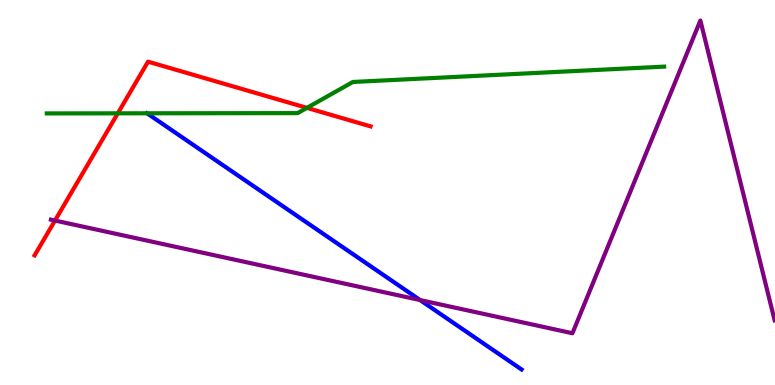[{'lines': ['blue', 'red'], 'intersections': []}, {'lines': ['green', 'red'], 'intersections': [{'x': 1.52, 'y': 7.06}, {'x': 3.96, 'y': 7.2}]}, {'lines': ['purple', 'red'], 'intersections': [{'x': 0.71, 'y': 4.27}]}, {'lines': ['blue', 'green'], 'intersections': []}, {'lines': ['blue', 'purple'], 'intersections': [{'x': 5.42, 'y': 2.21}]}, {'lines': ['green', 'purple'], 'intersections': []}]